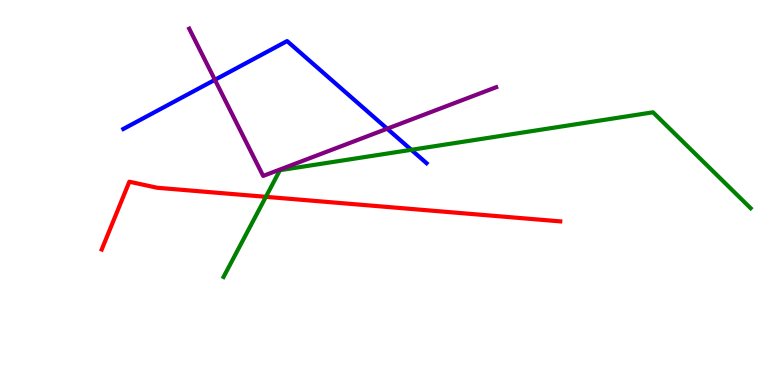[{'lines': ['blue', 'red'], 'intersections': []}, {'lines': ['green', 'red'], 'intersections': [{'x': 3.43, 'y': 4.89}]}, {'lines': ['purple', 'red'], 'intersections': []}, {'lines': ['blue', 'green'], 'intersections': [{'x': 5.31, 'y': 6.11}]}, {'lines': ['blue', 'purple'], 'intersections': [{'x': 2.77, 'y': 7.93}, {'x': 5.0, 'y': 6.66}]}, {'lines': ['green', 'purple'], 'intersections': []}]